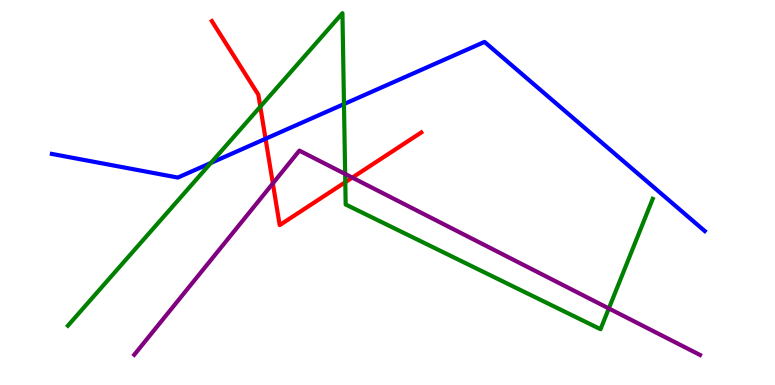[{'lines': ['blue', 'red'], 'intersections': [{'x': 3.43, 'y': 6.4}]}, {'lines': ['green', 'red'], 'intersections': [{'x': 3.36, 'y': 7.23}, {'x': 4.46, 'y': 5.27}]}, {'lines': ['purple', 'red'], 'intersections': [{'x': 3.52, 'y': 5.24}, {'x': 4.55, 'y': 5.39}]}, {'lines': ['blue', 'green'], 'intersections': [{'x': 2.72, 'y': 5.77}, {'x': 4.44, 'y': 7.3}]}, {'lines': ['blue', 'purple'], 'intersections': []}, {'lines': ['green', 'purple'], 'intersections': [{'x': 4.45, 'y': 5.48}, {'x': 7.86, 'y': 1.99}]}]